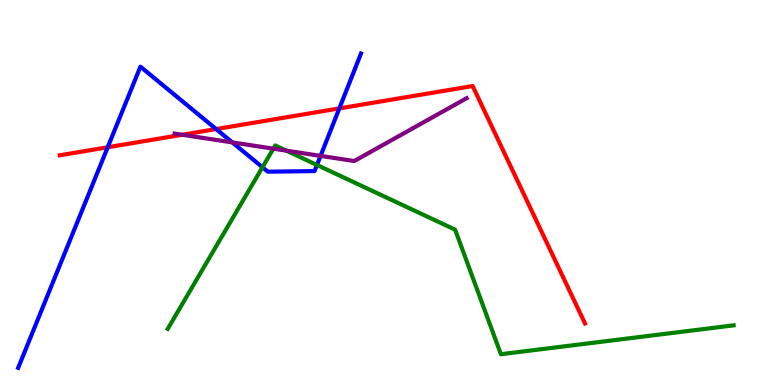[{'lines': ['blue', 'red'], 'intersections': [{'x': 1.39, 'y': 6.18}, {'x': 2.79, 'y': 6.65}, {'x': 4.38, 'y': 7.18}]}, {'lines': ['green', 'red'], 'intersections': []}, {'lines': ['purple', 'red'], 'intersections': [{'x': 2.35, 'y': 6.5}]}, {'lines': ['blue', 'green'], 'intersections': [{'x': 3.39, 'y': 5.66}, {'x': 4.09, 'y': 5.71}]}, {'lines': ['blue', 'purple'], 'intersections': [{'x': 3.0, 'y': 6.3}, {'x': 4.14, 'y': 5.95}]}, {'lines': ['green', 'purple'], 'intersections': [{'x': 3.53, 'y': 6.14}, {'x': 3.7, 'y': 6.09}]}]